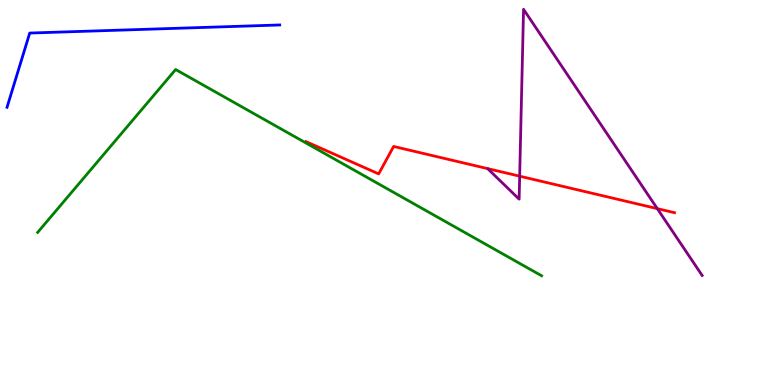[{'lines': ['blue', 'red'], 'intersections': []}, {'lines': ['green', 'red'], 'intersections': []}, {'lines': ['purple', 'red'], 'intersections': [{'x': 6.71, 'y': 5.42}, {'x': 8.48, 'y': 4.58}]}, {'lines': ['blue', 'green'], 'intersections': []}, {'lines': ['blue', 'purple'], 'intersections': []}, {'lines': ['green', 'purple'], 'intersections': []}]